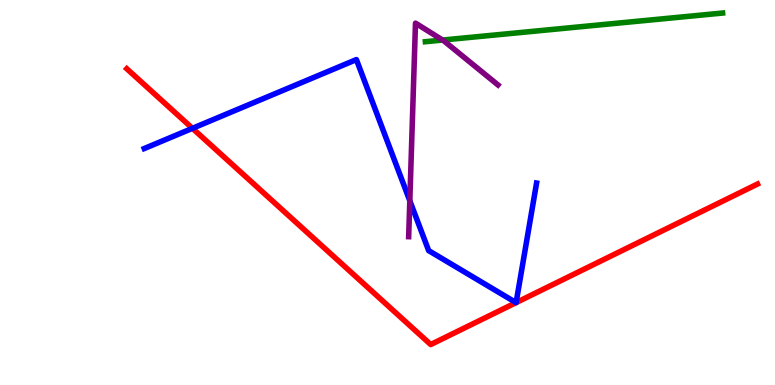[{'lines': ['blue', 'red'], 'intersections': [{'x': 2.48, 'y': 6.67}, {'x': 6.66, 'y': 2.14}, {'x': 6.66, 'y': 2.14}]}, {'lines': ['green', 'red'], 'intersections': []}, {'lines': ['purple', 'red'], 'intersections': []}, {'lines': ['blue', 'green'], 'intersections': []}, {'lines': ['blue', 'purple'], 'intersections': [{'x': 5.29, 'y': 4.79}]}, {'lines': ['green', 'purple'], 'intersections': [{'x': 5.71, 'y': 8.96}]}]